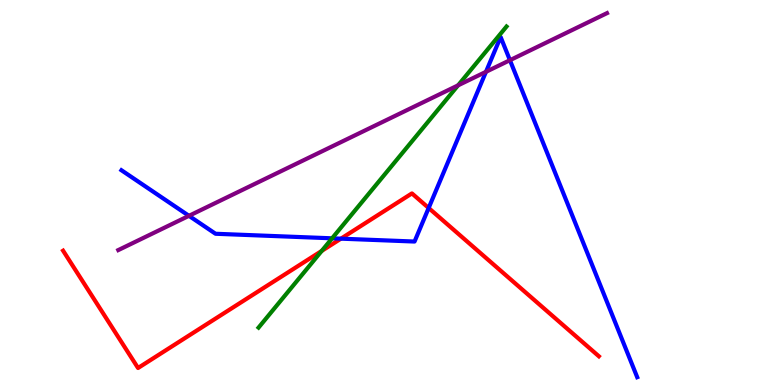[{'lines': ['blue', 'red'], 'intersections': [{'x': 4.4, 'y': 3.8}, {'x': 5.53, 'y': 4.6}]}, {'lines': ['green', 'red'], 'intersections': [{'x': 4.15, 'y': 3.48}]}, {'lines': ['purple', 'red'], 'intersections': []}, {'lines': ['blue', 'green'], 'intersections': [{'x': 4.28, 'y': 3.81}]}, {'lines': ['blue', 'purple'], 'intersections': [{'x': 2.44, 'y': 4.39}, {'x': 6.27, 'y': 8.13}, {'x': 6.58, 'y': 8.44}]}, {'lines': ['green', 'purple'], 'intersections': [{'x': 5.91, 'y': 7.78}]}]